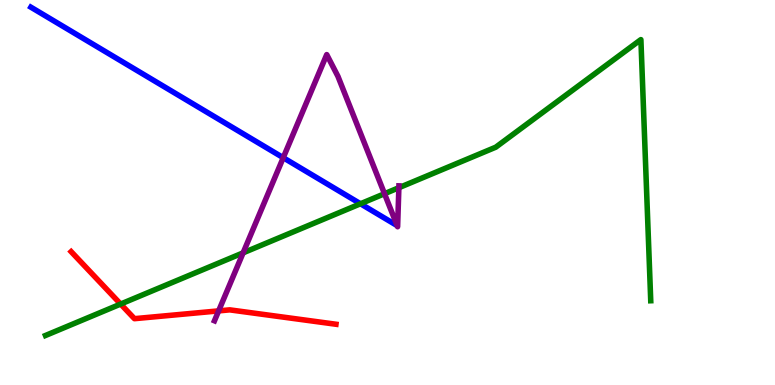[{'lines': ['blue', 'red'], 'intersections': []}, {'lines': ['green', 'red'], 'intersections': [{'x': 1.56, 'y': 2.1}]}, {'lines': ['purple', 'red'], 'intersections': [{'x': 2.82, 'y': 1.93}]}, {'lines': ['blue', 'green'], 'intersections': [{'x': 4.65, 'y': 4.71}]}, {'lines': ['blue', 'purple'], 'intersections': [{'x': 3.65, 'y': 5.9}]}, {'lines': ['green', 'purple'], 'intersections': [{'x': 3.14, 'y': 3.43}, {'x': 4.96, 'y': 4.97}, {'x': 5.15, 'y': 5.12}]}]